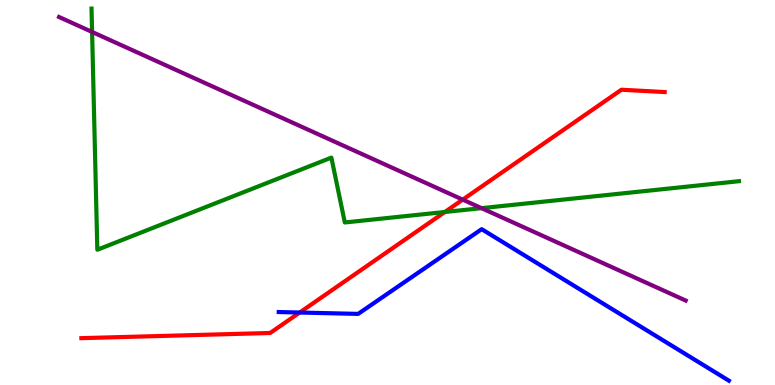[{'lines': ['blue', 'red'], 'intersections': [{'x': 3.87, 'y': 1.88}]}, {'lines': ['green', 'red'], 'intersections': [{'x': 5.74, 'y': 4.49}]}, {'lines': ['purple', 'red'], 'intersections': [{'x': 5.97, 'y': 4.81}]}, {'lines': ['blue', 'green'], 'intersections': []}, {'lines': ['blue', 'purple'], 'intersections': []}, {'lines': ['green', 'purple'], 'intersections': [{'x': 1.19, 'y': 9.17}, {'x': 6.21, 'y': 4.59}]}]